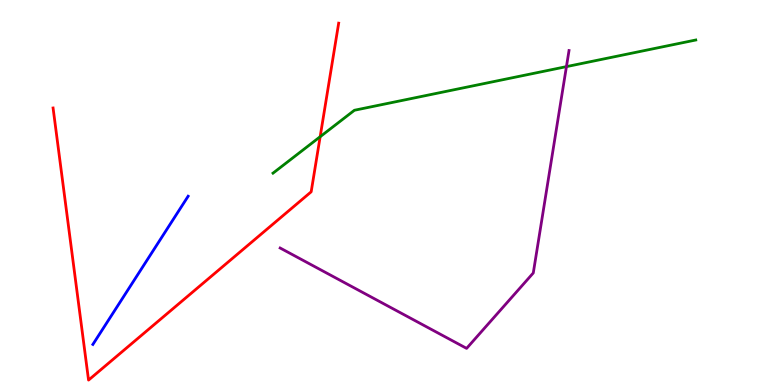[{'lines': ['blue', 'red'], 'intersections': []}, {'lines': ['green', 'red'], 'intersections': [{'x': 4.13, 'y': 6.45}]}, {'lines': ['purple', 'red'], 'intersections': []}, {'lines': ['blue', 'green'], 'intersections': []}, {'lines': ['blue', 'purple'], 'intersections': []}, {'lines': ['green', 'purple'], 'intersections': [{'x': 7.31, 'y': 8.27}]}]